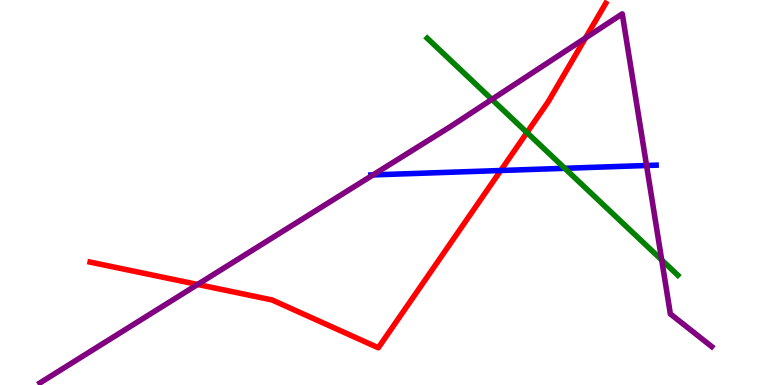[{'lines': ['blue', 'red'], 'intersections': [{'x': 6.46, 'y': 5.57}]}, {'lines': ['green', 'red'], 'intersections': [{'x': 6.8, 'y': 6.56}]}, {'lines': ['purple', 'red'], 'intersections': [{'x': 2.55, 'y': 2.61}, {'x': 7.55, 'y': 9.01}]}, {'lines': ['blue', 'green'], 'intersections': [{'x': 7.29, 'y': 5.63}]}, {'lines': ['blue', 'purple'], 'intersections': [{'x': 4.81, 'y': 5.46}, {'x': 8.34, 'y': 5.7}]}, {'lines': ['green', 'purple'], 'intersections': [{'x': 6.35, 'y': 7.42}, {'x': 8.54, 'y': 3.25}]}]